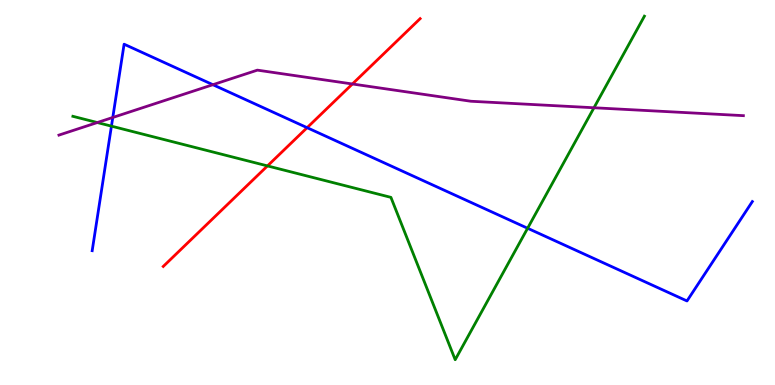[{'lines': ['blue', 'red'], 'intersections': [{'x': 3.96, 'y': 6.68}]}, {'lines': ['green', 'red'], 'intersections': [{'x': 3.45, 'y': 5.69}]}, {'lines': ['purple', 'red'], 'intersections': [{'x': 4.55, 'y': 7.82}]}, {'lines': ['blue', 'green'], 'intersections': [{'x': 1.44, 'y': 6.72}, {'x': 6.81, 'y': 4.07}]}, {'lines': ['blue', 'purple'], 'intersections': [{'x': 1.46, 'y': 6.95}, {'x': 2.75, 'y': 7.8}]}, {'lines': ['green', 'purple'], 'intersections': [{'x': 1.26, 'y': 6.82}, {'x': 7.66, 'y': 7.2}]}]